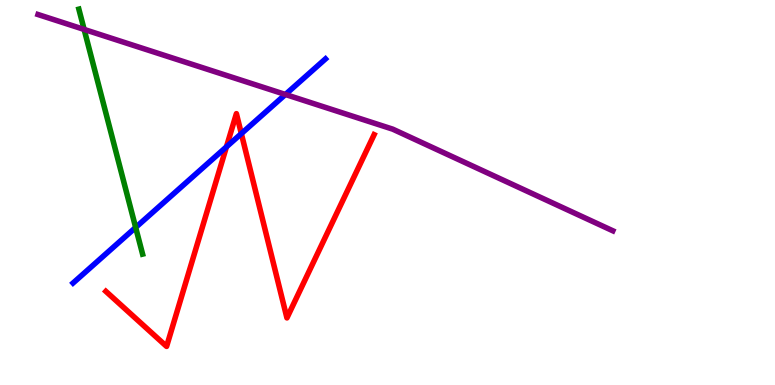[{'lines': ['blue', 'red'], 'intersections': [{'x': 2.92, 'y': 6.19}, {'x': 3.11, 'y': 6.53}]}, {'lines': ['green', 'red'], 'intersections': []}, {'lines': ['purple', 'red'], 'intersections': []}, {'lines': ['blue', 'green'], 'intersections': [{'x': 1.75, 'y': 4.09}]}, {'lines': ['blue', 'purple'], 'intersections': [{'x': 3.68, 'y': 7.55}]}, {'lines': ['green', 'purple'], 'intersections': [{'x': 1.09, 'y': 9.24}]}]